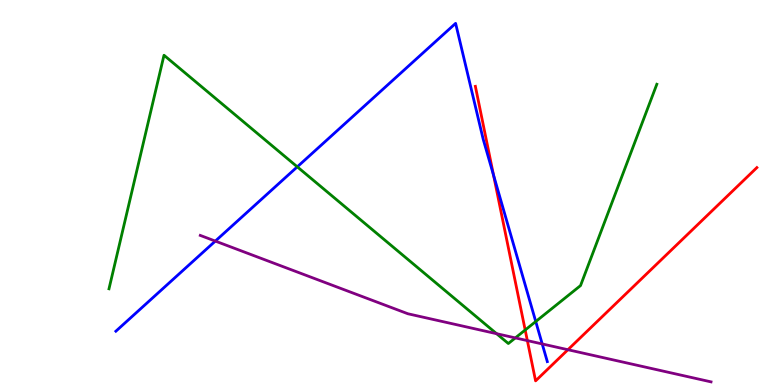[{'lines': ['blue', 'red'], 'intersections': [{'x': 6.37, 'y': 5.45}]}, {'lines': ['green', 'red'], 'intersections': [{'x': 6.78, 'y': 1.43}]}, {'lines': ['purple', 'red'], 'intersections': [{'x': 6.8, 'y': 1.15}, {'x': 7.33, 'y': 0.916}]}, {'lines': ['blue', 'green'], 'intersections': [{'x': 3.84, 'y': 5.67}, {'x': 6.91, 'y': 1.65}]}, {'lines': ['blue', 'purple'], 'intersections': [{'x': 2.78, 'y': 3.74}, {'x': 7.0, 'y': 1.07}]}, {'lines': ['green', 'purple'], 'intersections': [{'x': 6.41, 'y': 1.33}, {'x': 6.65, 'y': 1.22}]}]